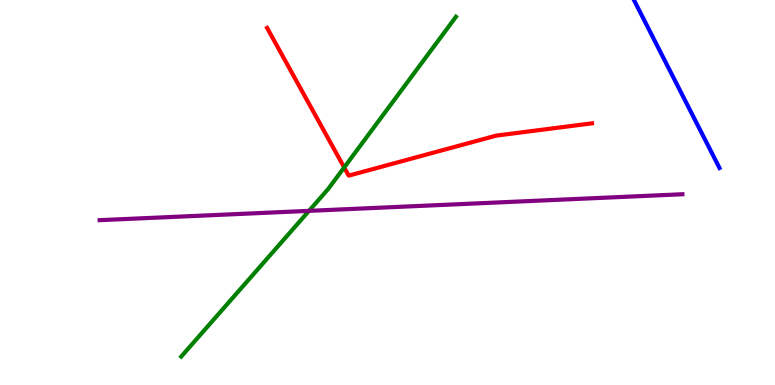[{'lines': ['blue', 'red'], 'intersections': []}, {'lines': ['green', 'red'], 'intersections': [{'x': 4.44, 'y': 5.65}]}, {'lines': ['purple', 'red'], 'intersections': []}, {'lines': ['blue', 'green'], 'intersections': []}, {'lines': ['blue', 'purple'], 'intersections': []}, {'lines': ['green', 'purple'], 'intersections': [{'x': 3.99, 'y': 4.52}]}]